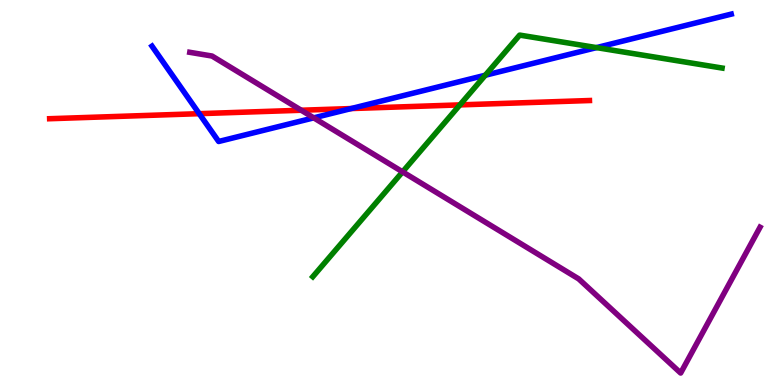[{'lines': ['blue', 'red'], 'intersections': [{'x': 2.57, 'y': 7.05}, {'x': 4.53, 'y': 7.18}]}, {'lines': ['green', 'red'], 'intersections': [{'x': 5.93, 'y': 7.28}]}, {'lines': ['purple', 'red'], 'intersections': [{'x': 3.89, 'y': 7.14}]}, {'lines': ['blue', 'green'], 'intersections': [{'x': 6.26, 'y': 8.05}, {'x': 7.7, 'y': 8.76}]}, {'lines': ['blue', 'purple'], 'intersections': [{'x': 4.05, 'y': 6.94}]}, {'lines': ['green', 'purple'], 'intersections': [{'x': 5.19, 'y': 5.54}]}]